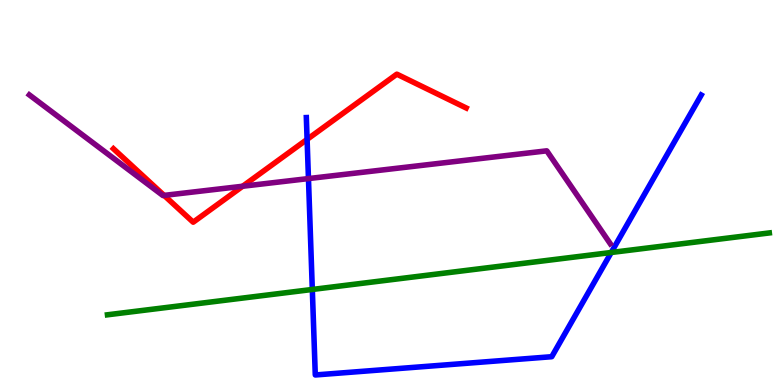[{'lines': ['blue', 'red'], 'intersections': [{'x': 3.96, 'y': 6.38}]}, {'lines': ['green', 'red'], 'intersections': []}, {'lines': ['purple', 'red'], 'intersections': [{'x': 2.12, 'y': 4.92}, {'x': 3.13, 'y': 5.16}]}, {'lines': ['blue', 'green'], 'intersections': [{'x': 4.03, 'y': 2.48}, {'x': 7.89, 'y': 3.44}]}, {'lines': ['blue', 'purple'], 'intersections': [{'x': 3.98, 'y': 5.36}]}, {'lines': ['green', 'purple'], 'intersections': []}]